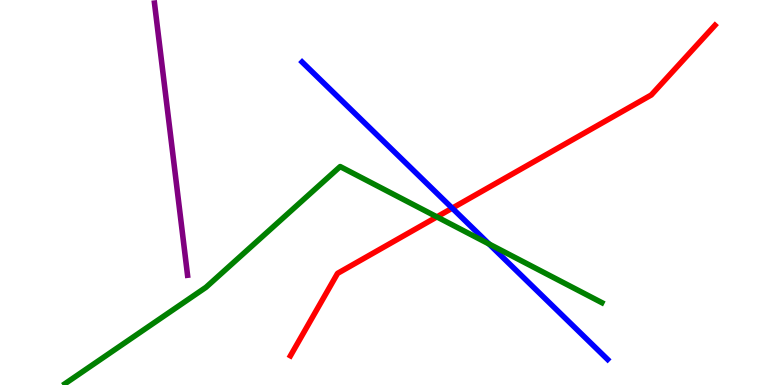[{'lines': ['blue', 'red'], 'intersections': [{'x': 5.84, 'y': 4.59}]}, {'lines': ['green', 'red'], 'intersections': [{'x': 5.64, 'y': 4.37}]}, {'lines': ['purple', 'red'], 'intersections': []}, {'lines': ['blue', 'green'], 'intersections': [{'x': 6.31, 'y': 3.66}]}, {'lines': ['blue', 'purple'], 'intersections': []}, {'lines': ['green', 'purple'], 'intersections': []}]